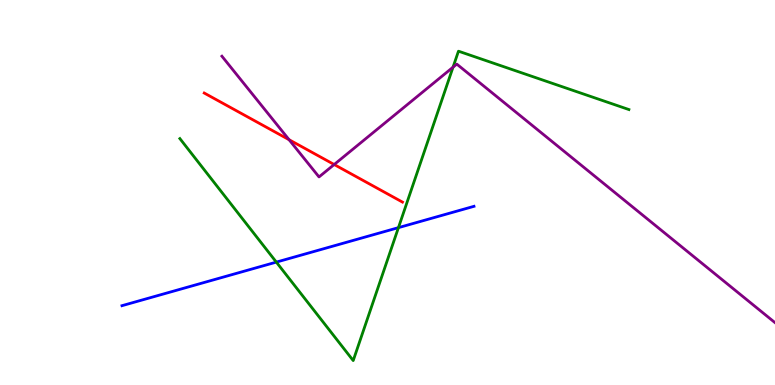[{'lines': ['blue', 'red'], 'intersections': []}, {'lines': ['green', 'red'], 'intersections': []}, {'lines': ['purple', 'red'], 'intersections': [{'x': 3.73, 'y': 6.37}, {'x': 4.31, 'y': 5.73}]}, {'lines': ['blue', 'green'], 'intersections': [{'x': 3.57, 'y': 3.19}, {'x': 5.14, 'y': 4.09}]}, {'lines': ['blue', 'purple'], 'intersections': []}, {'lines': ['green', 'purple'], 'intersections': [{'x': 5.85, 'y': 8.26}]}]